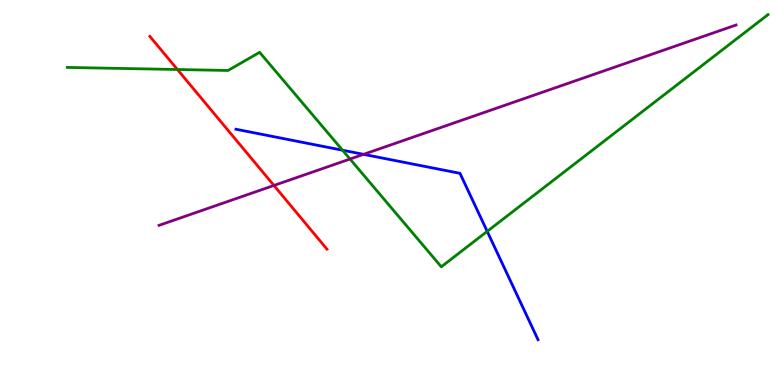[{'lines': ['blue', 'red'], 'intersections': []}, {'lines': ['green', 'red'], 'intersections': [{'x': 2.29, 'y': 8.19}]}, {'lines': ['purple', 'red'], 'intersections': [{'x': 3.53, 'y': 5.18}]}, {'lines': ['blue', 'green'], 'intersections': [{'x': 4.42, 'y': 6.1}, {'x': 6.29, 'y': 3.99}]}, {'lines': ['blue', 'purple'], 'intersections': [{'x': 4.69, 'y': 5.99}]}, {'lines': ['green', 'purple'], 'intersections': [{'x': 4.52, 'y': 5.87}]}]